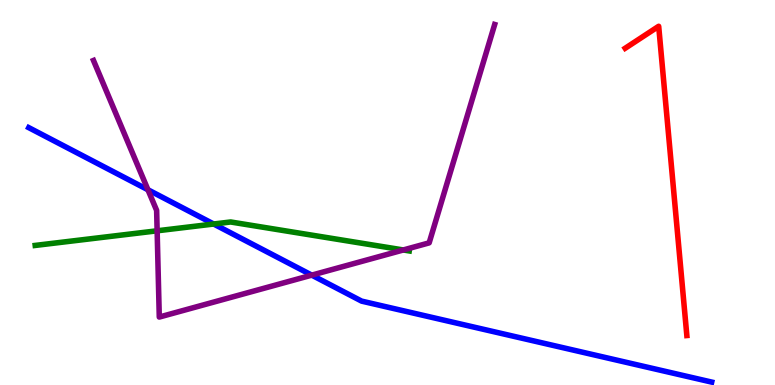[{'lines': ['blue', 'red'], 'intersections': []}, {'lines': ['green', 'red'], 'intersections': []}, {'lines': ['purple', 'red'], 'intersections': []}, {'lines': ['blue', 'green'], 'intersections': [{'x': 2.76, 'y': 4.18}]}, {'lines': ['blue', 'purple'], 'intersections': [{'x': 1.91, 'y': 5.07}, {'x': 4.02, 'y': 2.85}]}, {'lines': ['green', 'purple'], 'intersections': [{'x': 2.03, 'y': 4.01}, {'x': 5.2, 'y': 3.51}]}]